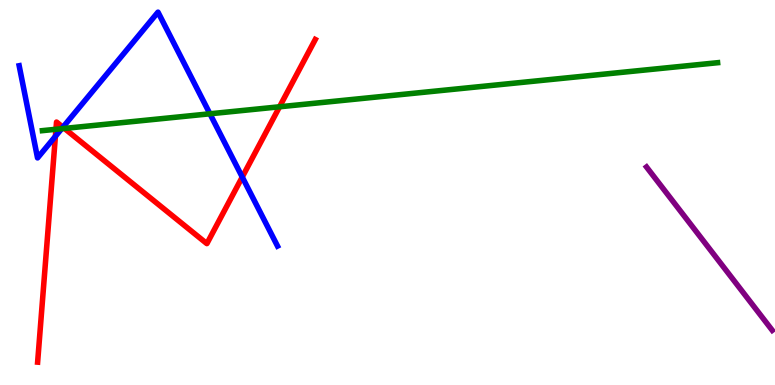[{'lines': ['blue', 'red'], 'intersections': [{'x': 0.715, 'y': 6.46}, {'x': 0.812, 'y': 6.7}, {'x': 3.13, 'y': 5.4}]}, {'lines': ['green', 'red'], 'intersections': [{'x': 0.722, 'y': 6.64}, {'x': 0.831, 'y': 6.66}, {'x': 3.61, 'y': 7.23}]}, {'lines': ['purple', 'red'], 'intersections': []}, {'lines': ['blue', 'green'], 'intersections': [{'x': 0.796, 'y': 6.66}, {'x': 2.71, 'y': 7.04}]}, {'lines': ['blue', 'purple'], 'intersections': []}, {'lines': ['green', 'purple'], 'intersections': []}]